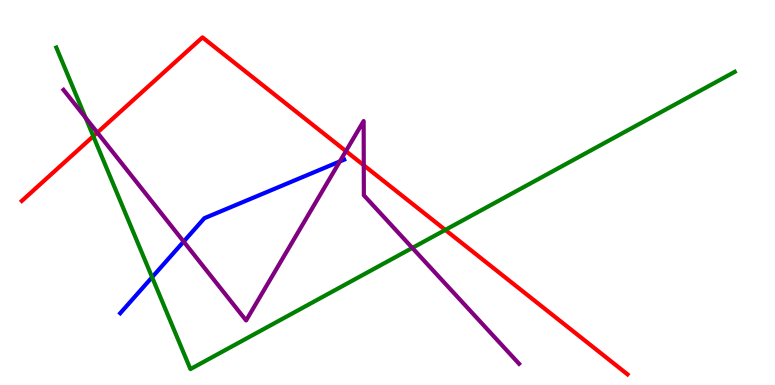[{'lines': ['blue', 'red'], 'intersections': []}, {'lines': ['green', 'red'], 'intersections': [{'x': 1.2, 'y': 6.46}, {'x': 5.75, 'y': 4.03}]}, {'lines': ['purple', 'red'], 'intersections': [{'x': 1.26, 'y': 6.56}, {'x': 4.46, 'y': 6.07}, {'x': 4.69, 'y': 5.71}]}, {'lines': ['blue', 'green'], 'intersections': [{'x': 1.96, 'y': 2.8}]}, {'lines': ['blue', 'purple'], 'intersections': [{'x': 2.37, 'y': 3.72}, {'x': 4.38, 'y': 5.81}]}, {'lines': ['green', 'purple'], 'intersections': [{'x': 1.1, 'y': 6.94}, {'x': 5.32, 'y': 3.56}]}]